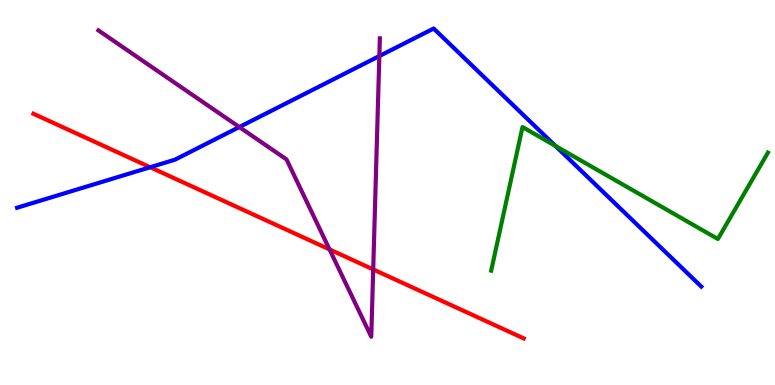[{'lines': ['blue', 'red'], 'intersections': [{'x': 1.94, 'y': 5.66}]}, {'lines': ['green', 'red'], 'intersections': []}, {'lines': ['purple', 'red'], 'intersections': [{'x': 4.25, 'y': 3.52}, {'x': 4.82, 'y': 3.0}]}, {'lines': ['blue', 'green'], 'intersections': [{'x': 7.17, 'y': 6.21}]}, {'lines': ['blue', 'purple'], 'intersections': [{'x': 3.09, 'y': 6.7}, {'x': 4.89, 'y': 8.54}]}, {'lines': ['green', 'purple'], 'intersections': []}]